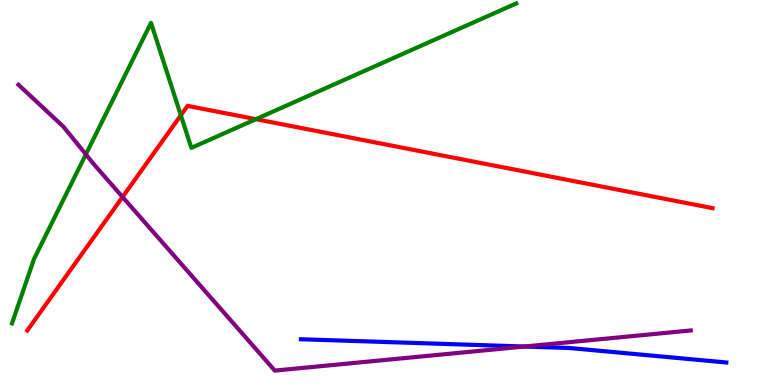[{'lines': ['blue', 'red'], 'intersections': []}, {'lines': ['green', 'red'], 'intersections': [{'x': 2.33, 'y': 7.01}, {'x': 3.3, 'y': 6.9}]}, {'lines': ['purple', 'red'], 'intersections': [{'x': 1.58, 'y': 4.88}]}, {'lines': ['blue', 'green'], 'intersections': []}, {'lines': ['blue', 'purple'], 'intersections': [{'x': 6.77, 'y': 0.999}]}, {'lines': ['green', 'purple'], 'intersections': [{'x': 1.11, 'y': 5.99}]}]